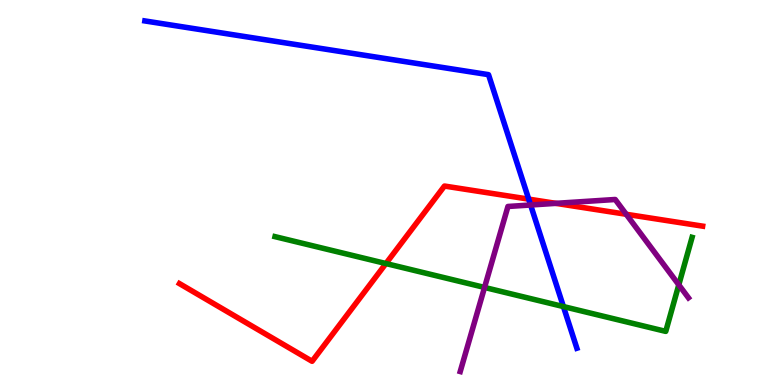[{'lines': ['blue', 'red'], 'intersections': [{'x': 6.82, 'y': 4.83}]}, {'lines': ['green', 'red'], 'intersections': [{'x': 4.98, 'y': 3.15}]}, {'lines': ['purple', 'red'], 'intersections': [{'x': 7.17, 'y': 4.72}, {'x': 8.08, 'y': 4.43}]}, {'lines': ['blue', 'green'], 'intersections': [{'x': 7.27, 'y': 2.04}]}, {'lines': ['blue', 'purple'], 'intersections': [{'x': 6.85, 'y': 4.68}]}, {'lines': ['green', 'purple'], 'intersections': [{'x': 6.25, 'y': 2.53}, {'x': 8.76, 'y': 2.6}]}]